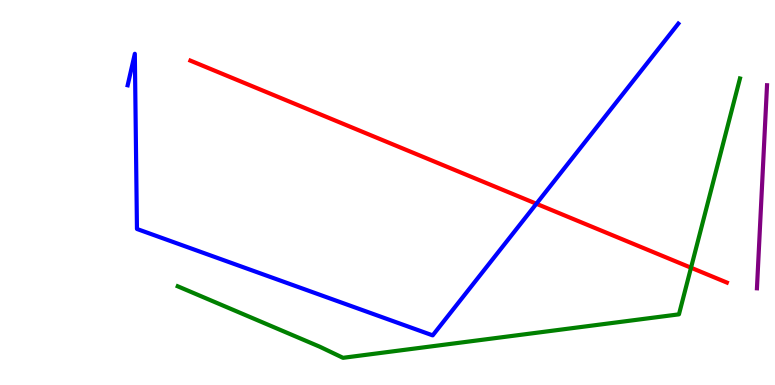[{'lines': ['blue', 'red'], 'intersections': [{'x': 6.92, 'y': 4.71}]}, {'lines': ['green', 'red'], 'intersections': [{'x': 8.92, 'y': 3.05}]}, {'lines': ['purple', 'red'], 'intersections': []}, {'lines': ['blue', 'green'], 'intersections': []}, {'lines': ['blue', 'purple'], 'intersections': []}, {'lines': ['green', 'purple'], 'intersections': []}]